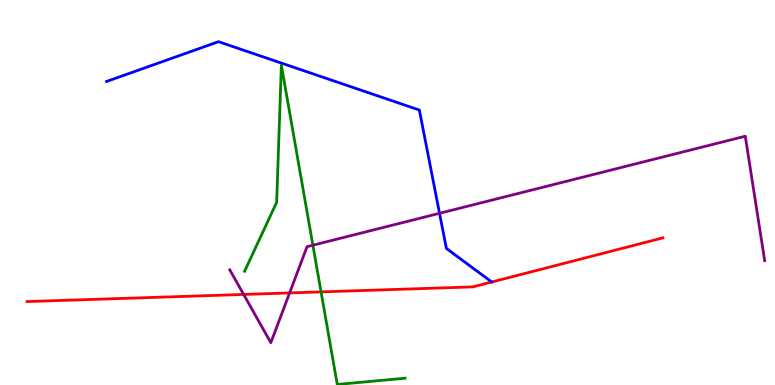[{'lines': ['blue', 'red'], 'intersections': [{'x': 6.35, 'y': 2.68}]}, {'lines': ['green', 'red'], 'intersections': [{'x': 4.14, 'y': 2.42}]}, {'lines': ['purple', 'red'], 'intersections': [{'x': 3.14, 'y': 2.35}, {'x': 3.74, 'y': 2.39}]}, {'lines': ['blue', 'green'], 'intersections': []}, {'lines': ['blue', 'purple'], 'intersections': [{'x': 5.67, 'y': 4.46}]}, {'lines': ['green', 'purple'], 'intersections': [{'x': 4.04, 'y': 3.63}]}]